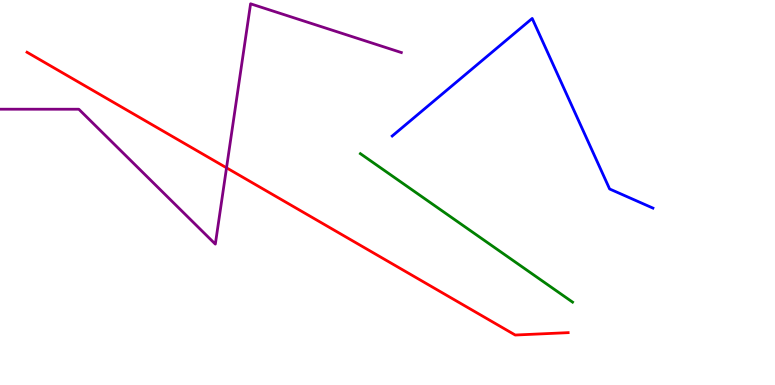[{'lines': ['blue', 'red'], 'intersections': []}, {'lines': ['green', 'red'], 'intersections': []}, {'lines': ['purple', 'red'], 'intersections': [{'x': 2.92, 'y': 5.64}]}, {'lines': ['blue', 'green'], 'intersections': []}, {'lines': ['blue', 'purple'], 'intersections': []}, {'lines': ['green', 'purple'], 'intersections': []}]